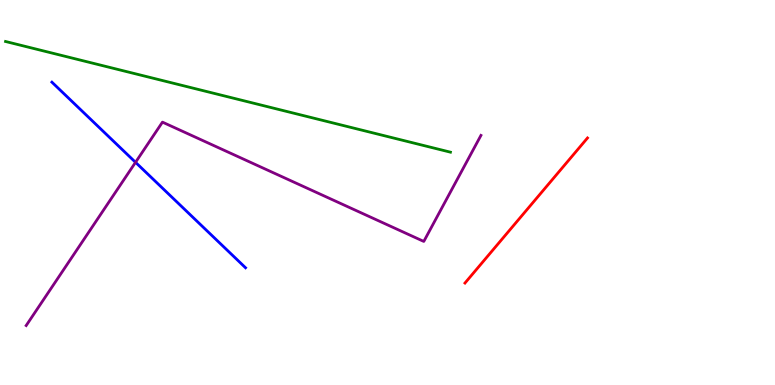[{'lines': ['blue', 'red'], 'intersections': []}, {'lines': ['green', 'red'], 'intersections': []}, {'lines': ['purple', 'red'], 'intersections': []}, {'lines': ['blue', 'green'], 'intersections': []}, {'lines': ['blue', 'purple'], 'intersections': [{'x': 1.75, 'y': 5.78}]}, {'lines': ['green', 'purple'], 'intersections': []}]